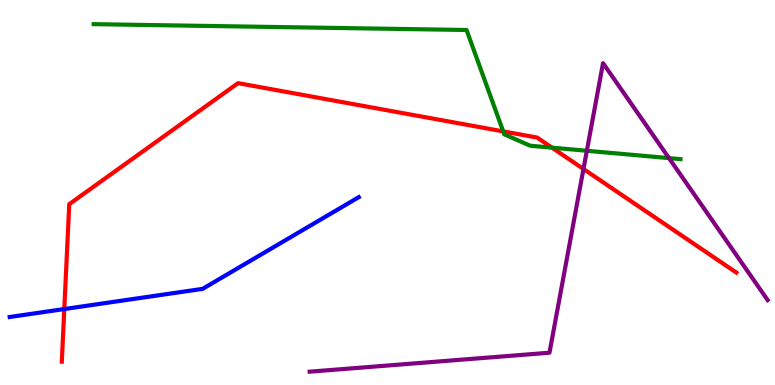[{'lines': ['blue', 'red'], 'intersections': [{'x': 0.83, 'y': 1.97}]}, {'lines': ['green', 'red'], 'intersections': [{'x': 6.49, 'y': 6.59}, {'x': 7.12, 'y': 6.16}]}, {'lines': ['purple', 'red'], 'intersections': [{'x': 7.53, 'y': 5.61}]}, {'lines': ['blue', 'green'], 'intersections': []}, {'lines': ['blue', 'purple'], 'intersections': []}, {'lines': ['green', 'purple'], 'intersections': [{'x': 7.57, 'y': 6.08}, {'x': 8.63, 'y': 5.89}]}]